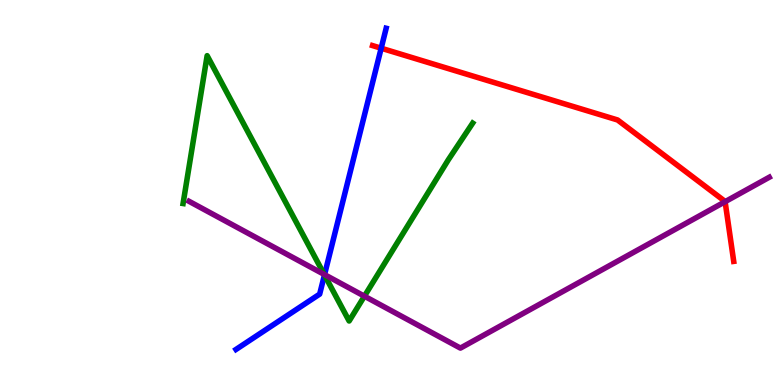[{'lines': ['blue', 'red'], 'intersections': [{'x': 4.92, 'y': 8.75}]}, {'lines': ['green', 'red'], 'intersections': []}, {'lines': ['purple', 'red'], 'intersections': [{'x': 9.36, 'y': 4.76}]}, {'lines': ['blue', 'green'], 'intersections': [{'x': 4.19, 'y': 2.86}]}, {'lines': ['blue', 'purple'], 'intersections': [{'x': 4.19, 'y': 2.87}]}, {'lines': ['green', 'purple'], 'intersections': [{'x': 4.18, 'y': 2.87}, {'x': 4.7, 'y': 2.31}]}]